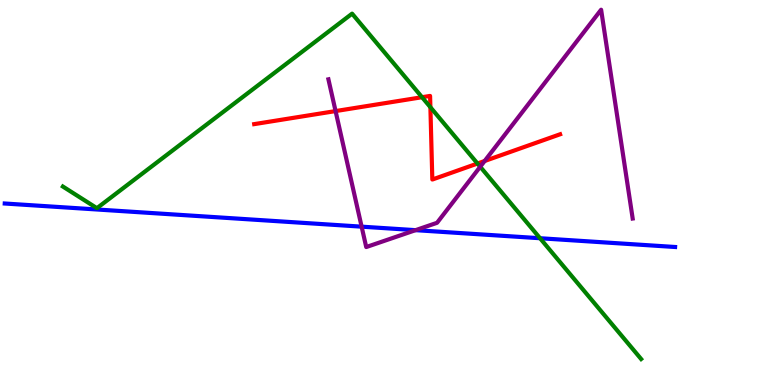[{'lines': ['blue', 'red'], 'intersections': []}, {'lines': ['green', 'red'], 'intersections': [{'x': 5.45, 'y': 7.47}, {'x': 5.55, 'y': 7.22}, {'x': 6.16, 'y': 5.75}]}, {'lines': ['purple', 'red'], 'intersections': [{'x': 4.33, 'y': 7.11}, {'x': 6.25, 'y': 5.82}]}, {'lines': ['blue', 'green'], 'intersections': [{'x': 6.97, 'y': 3.81}]}, {'lines': ['blue', 'purple'], 'intersections': [{'x': 4.67, 'y': 4.11}, {'x': 5.36, 'y': 4.02}]}, {'lines': ['green', 'purple'], 'intersections': [{'x': 6.2, 'y': 5.67}]}]